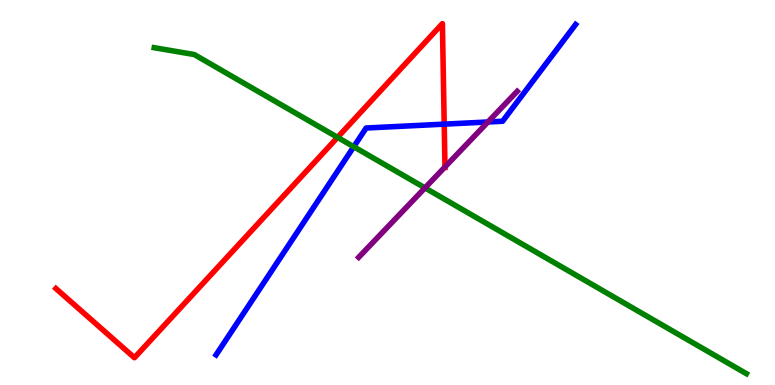[{'lines': ['blue', 'red'], 'intersections': [{'x': 5.73, 'y': 6.78}]}, {'lines': ['green', 'red'], 'intersections': [{'x': 4.36, 'y': 6.43}]}, {'lines': ['purple', 'red'], 'intersections': [{'x': 5.74, 'y': 5.66}]}, {'lines': ['blue', 'green'], 'intersections': [{'x': 4.56, 'y': 6.19}]}, {'lines': ['blue', 'purple'], 'intersections': [{'x': 6.3, 'y': 6.83}]}, {'lines': ['green', 'purple'], 'intersections': [{'x': 5.48, 'y': 5.12}]}]